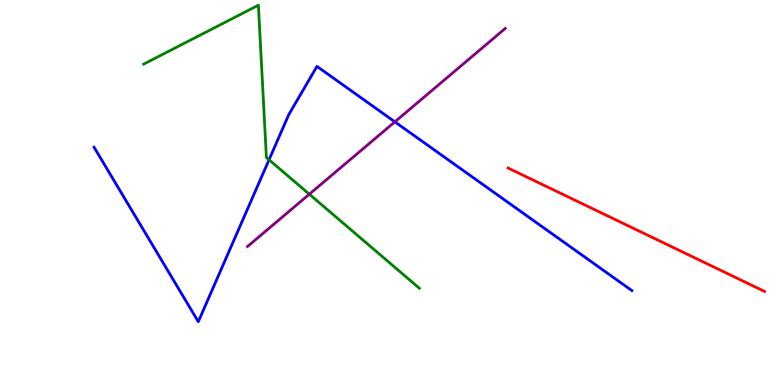[{'lines': ['blue', 'red'], 'intersections': []}, {'lines': ['green', 'red'], 'intersections': []}, {'lines': ['purple', 'red'], 'intersections': []}, {'lines': ['blue', 'green'], 'intersections': [{'x': 3.47, 'y': 5.85}]}, {'lines': ['blue', 'purple'], 'intersections': [{'x': 5.1, 'y': 6.84}]}, {'lines': ['green', 'purple'], 'intersections': [{'x': 3.99, 'y': 4.96}]}]